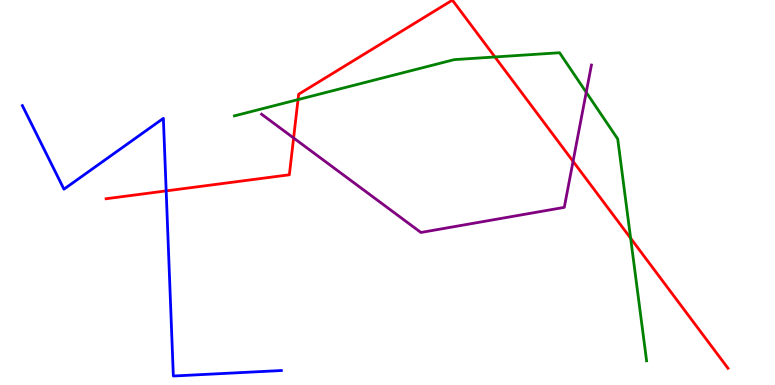[{'lines': ['blue', 'red'], 'intersections': [{'x': 2.14, 'y': 5.04}]}, {'lines': ['green', 'red'], 'intersections': [{'x': 3.85, 'y': 7.41}, {'x': 6.39, 'y': 8.52}, {'x': 8.14, 'y': 3.81}]}, {'lines': ['purple', 'red'], 'intersections': [{'x': 3.79, 'y': 6.42}, {'x': 7.39, 'y': 5.81}]}, {'lines': ['blue', 'green'], 'intersections': []}, {'lines': ['blue', 'purple'], 'intersections': []}, {'lines': ['green', 'purple'], 'intersections': [{'x': 7.56, 'y': 7.6}]}]